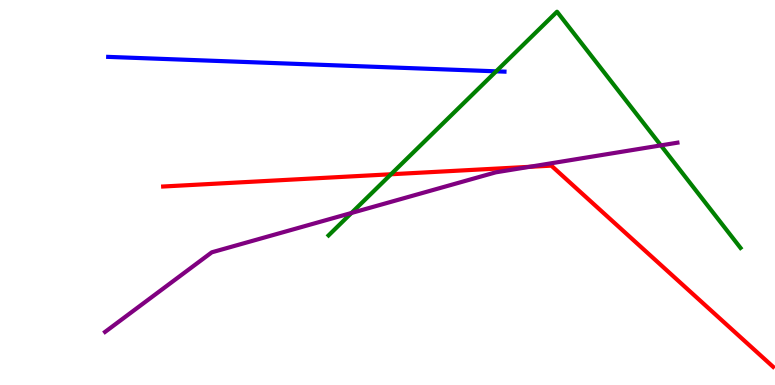[{'lines': ['blue', 'red'], 'intersections': []}, {'lines': ['green', 'red'], 'intersections': [{'x': 5.05, 'y': 5.47}]}, {'lines': ['purple', 'red'], 'intersections': [{'x': 6.83, 'y': 5.67}]}, {'lines': ['blue', 'green'], 'intersections': [{'x': 6.4, 'y': 8.15}]}, {'lines': ['blue', 'purple'], 'intersections': []}, {'lines': ['green', 'purple'], 'intersections': [{'x': 4.54, 'y': 4.47}, {'x': 8.53, 'y': 6.22}]}]